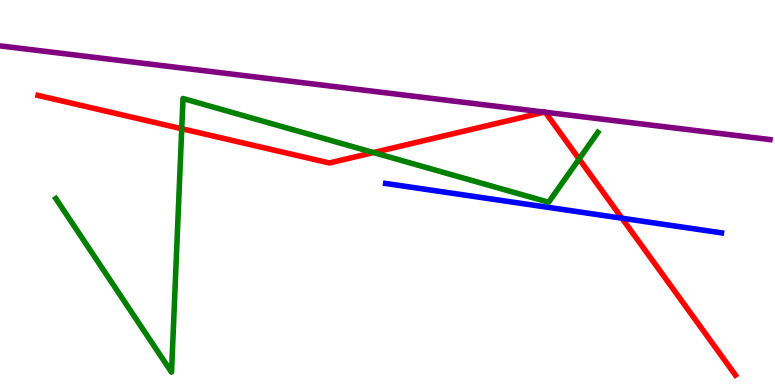[{'lines': ['blue', 'red'], 'intersections': [{'x': 8.03, 'y': 4.33}]}, {'lines': ['green', 'red'], 'intersections': [{'x': 2.35, 'y': 6.66}, {'x': 4.82, 'y': 6.04}, {'x': 7.47, 'y': 5.87}]}, {'lines': ['purple', 'red'], 'intersections': [{'x': 7.03, 'y': 7.09}, {'x': 7.04, 'y': 7.08}]}, {'lines': ['blue', 'green'], 'intersections': []}, {'lines': ['blue', 'purple'], 'intersections': []}, {'lines': ['green', 'purple'], 'intersections': []}]